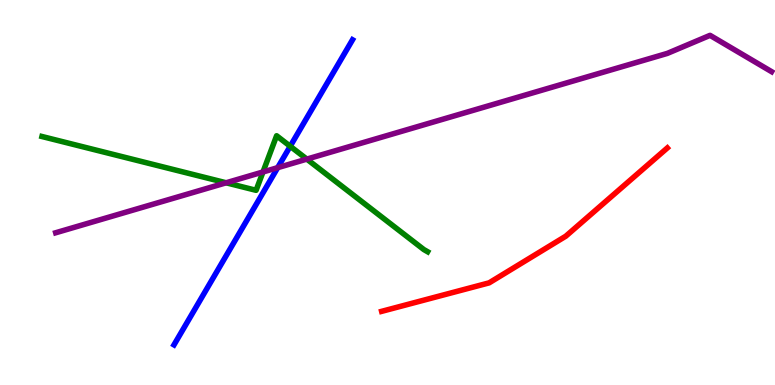[{'lines': ['blue', 'red'], 'intersections': []}, {'lines': ['green', 'red'], 'intersections': []}, {'lines': ['purple', 'red'], 'intersections': []}, {'lines': ['blue', 'green'], 'intersections': [{'x': 3.74, 'y': 6.2}]}, {'lines': ['blue', 'purple'], 'intersections': [{'x': 3.58, 'y': 5.65}]}, {'lines': ['green', 'purple'], 'intersections': [{'x': 2.92, 'y': 5.25}, {'x': 3.39, 'y': 5.53}, {'x': 3.96, 'y': 5.87}]}]